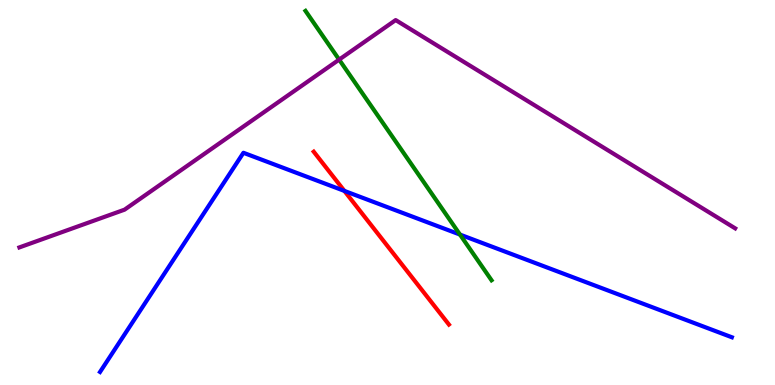[{'lines': ['blue', 'red'], 'intersections': [{'x': 4.44, 'y': 5.04}]}, {'lines': ['green', 'red'], 'intersections': []}, {'lines': ['purple', 'red'], 'intersections': []}, {'lines': ['blue', 'green'], 'intersections': [{'x': 5.94, 'y': 3.91}]}, {'lines': ['blue', 'purple'], 'intersections': []}, {'lines': ['green', 'purple'], 'intersections': [{'x': 4.38, 'y': 8.45}]}]